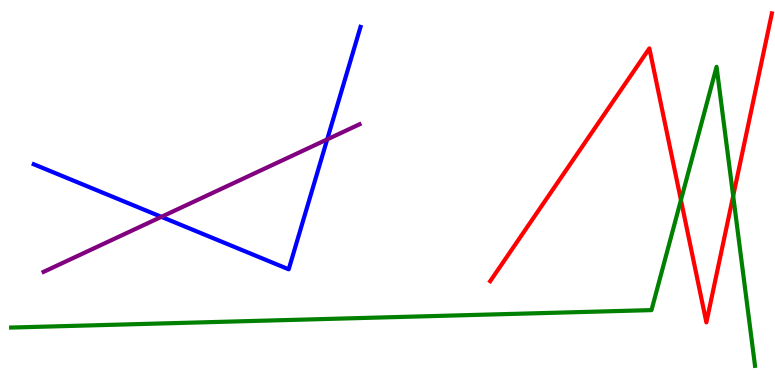[{'lines': ['blue', 'red'], 'intersections': []}, {'lines': ['green', 'red'], 'intersections': [{'x': 8.79, 'y': 4.8}, {'x': 9.46, 'y': 4.91}]}, {'lines': ['purple', 'red'], 'intersections': []}, {'lines': ['blue', 'green'], 'intersections': []}, {'lines': ['blue', 'purple'], 'intersections': [{'x': 2.08, 'y': 4.37}, {'x': 4.22, 'y': 6.38}]}, {'lines': ['green', 'purple'], 'intersections': []}]